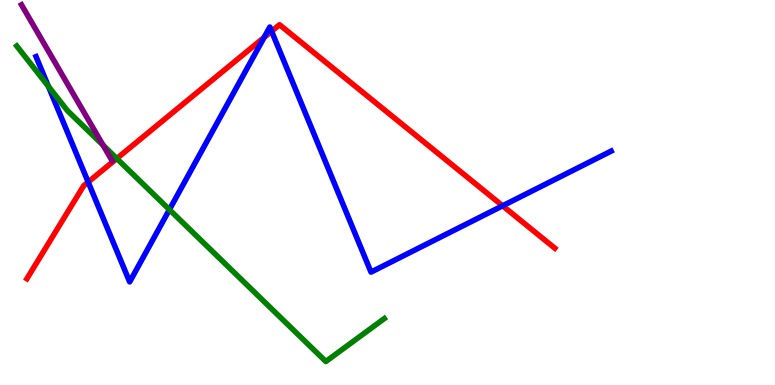[{'lines': ['blue', 'red'], 'intersections': [{'x': 1.14, 'y': 5.27}, {'x': 3.41, 'y': 9.03}, {'x': 3.5, 'y': 9.19}, {'x': 6.49, 'y': 4.65}]}, {'lines': ['green', 'red'], 'intersections': [{'x': 1.51, 'y': 5.88}]}, {'lines': ['purple', 'red'], 'intersections': []}, {'lines': ['blue', 'green'], 'intersections': [{'x': 0.625, 'y': 7.76}, {'x': 2.19, 'y': 4.55}]}, {'lines': ['blue', 'purple'], 'intersections': []}, {'lines': ['green', 'purple'], 'intersections': [{'x': 1.33, 'y': 6.23}]}]